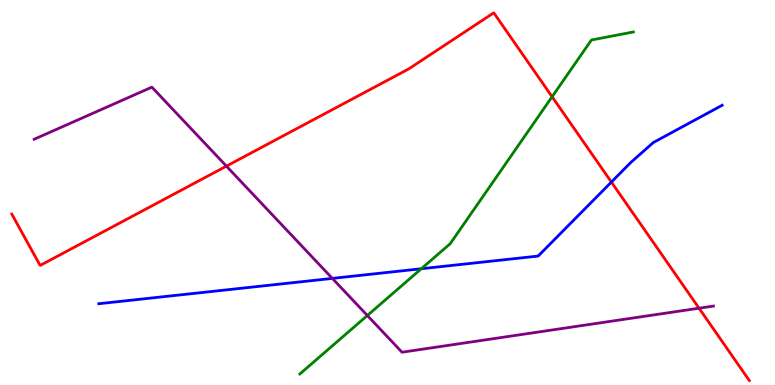[{'lines': ['blue', 'red'], 'intersections': [{'x': 7.89, 'y': 5.27}]}, {'lines': ['green', 'red'], 'intersections': [{'x': 7.12, 'y': 7.49}]}, {'lines': ['purple', 'red'], 'intersections': [{'x': 2.92, 'y': 5.68}, {'x': 9.02, 'y': 1.99}]}, {'lines': ['blue', 'green'], 'intersections': [{'x': 5.44, 'y': 3.02}]}, {'lines': ['blue', 'purple'], 'intersections': [{'x': 4.29, 'y': 2.77}]}, {'lines': ['green', 'purple'], 'intersections': [{'x': 4.74, 'y': 1.81}]}]